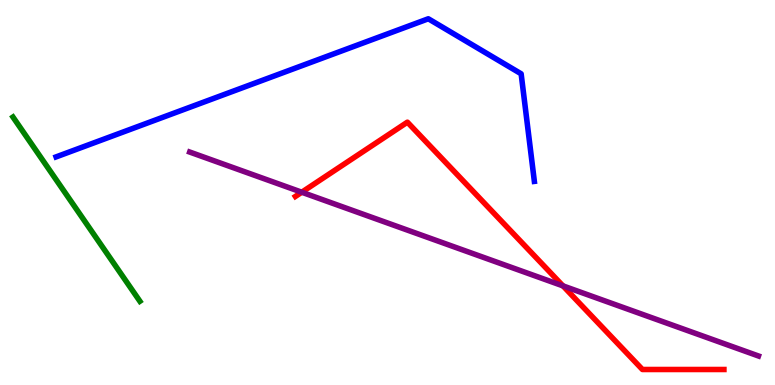[{'lines': ['blue', 'red'], 'intersections': []}, {'lines': ['green', 'red'], 'intersections': []}, {'lines': ['purple', 'red'], 'intersections': [{'x': 3.89, 'y': 5.01}, {'x': 7.26, 'y': 2.57}]}, {'lines': ['blue', 'green'], 'intersections': []}, {'lines': ['blue', 'purple'], 'intersections': []}, {'lines': ['green', 'purple'], 'intersections': []}]